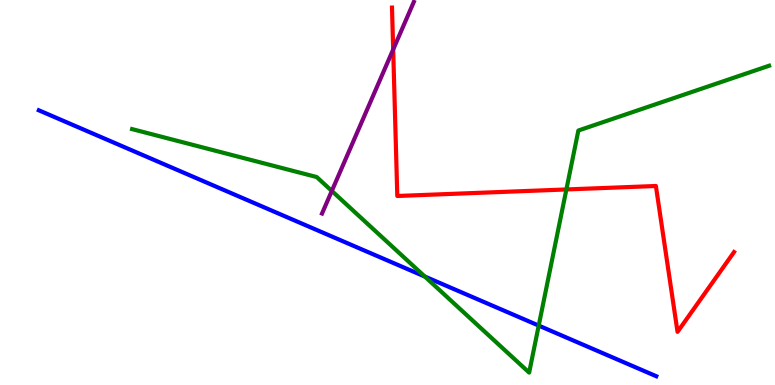[{'lines': ['blue', 'red'], 'intersections': []}, {'lines': ['green', 'red'], 'intersections': [{'x': 7.31, 'y': 5.08}]}, {'lines': ['purple', 'red'], 'intersections': [{'x': 5.07, 'y': 8.71}]}, {'lines': ['blue', 'green'], 'intersections': [{'x': 5.48, 'y': 2.82}, {'x': 6.95, 'y': 1.54}]}, {'lines': ['blue', 'purple'], 'intersections': []}, {'lines': ['green', 'purple'], 'intersections': [{'x': 4.28, 'y': 5.04}]}]